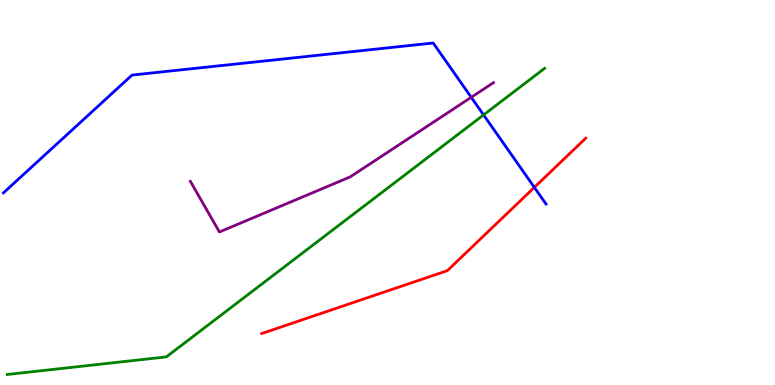[{'lines': ['blue', 'red'], 'intersections': [{'x': 6.89, 'y': 5.13}]}, {'lines': ['green', 'red'], 'intersections': []}, {'lines': ['purple', 'red'], 'intersections': []}, {'lines': ['blue', 'green'], 'intersections': [{'x': 6.24, 'y': 7.02}]}, {'lines': ['blue', 'purple'], 'intersections': [{'x': 6.08, 'y': 7.47}]}, {'lines': ['green', 'purple'], 'intersections': []}]